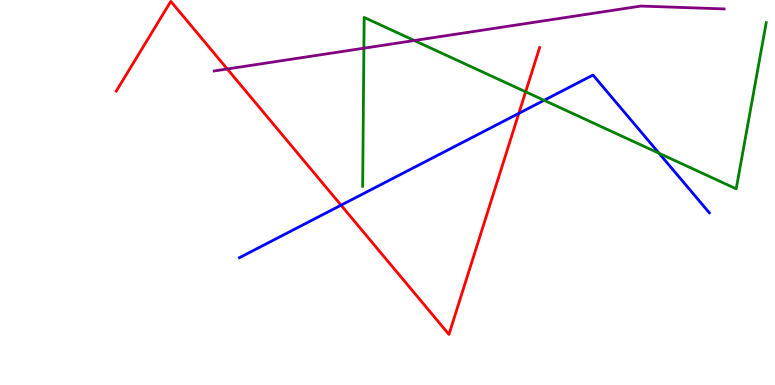[{'lines': ['blue', 'red'], 'intersections': [{'x': 4.4, 'y': 4.67}, {'x': 6.69, 'y': 7.06}]}, {'lines': ['green', 'red'], 'intersections': [{'x': 6.78, 'y': 7.62}]}, {'lines': ['purple', 'red'], 'intersections': [{'x': 2.93, 'y': 8.21}]}, {'lines': ['blue', 'green'], 'intersections': [{'x': 7.02, 'y': 7.39}, {'x': 8.5, 'y': 6.02}]}, {'lines': ['blue', 'purple'], 'intersections': []}, {'lines': ['green', 'purple'], 'intersections': [{'x': 4.7, 'y': 8.75}, {'x': 5.35, 'y': 8.95}]}]